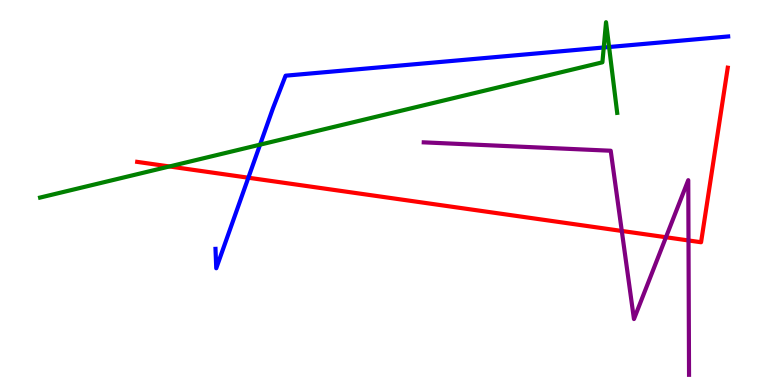[{'lines': ['blue', 'red'], 'intersections': [{'x': 3.2, 'y': 5.38}]}, {'lines': ['green', 'red'], 'intersections': [{'x': 2.19, 'y': 5.68}]}, {'lines': ['purple', 'red'], 'intersections': [{'x': 8.02, 'y': 4.0}, {'x': 8.59, 'y': 3.84}, {'x': 8.88, 'y': 3.75}]}, {'lines': ['blue', 'green'], 'intersections': [{'x': 3.36, 'y': 6.24}, {'x': 7.79, 'y': 8.77}, {'x': 7.86, 'y': 8.78}]}, {'lines': ['blue', 'purple'], 'intersections': []}, {'lines': ['green', 'purple'], 'intersections': []}]